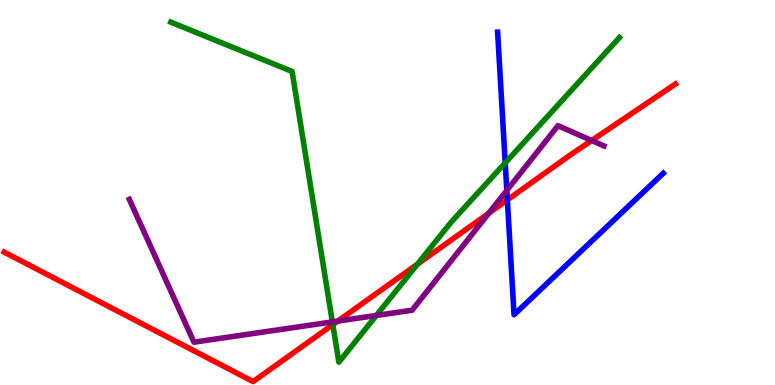[{'lines': ['blue', 'red'], 'intersections': [{'x': 6.55, 'y': 4.81}]}, {'lines': ['green', 'red'], 'intersections': [{'x': 4.29, 'y': 1.57}, {'x': 5.39, 'y': 3.14}]}, {'lines': ['purple', 'red'], 'intersections': [{'x': 4.36, 'y': 1.66}, {'x': 6.31, 'y': 4.46}, {'x': 7.63, 'y': 6.35}]}, {'lines': ['blue', 'green'], 'intersections': [{'x': 6.52, 'y': 5.77}]}, {'lines': ['blue', 'purple'], 'intersections': [{'x': 6.54, 'y': 5.05}]}, {'lines': ['green', 'purple'], 'intersections': [{'x': 4.29, 'y': 1.64}, {'x': 4.86, 'y': 1.81}]}]